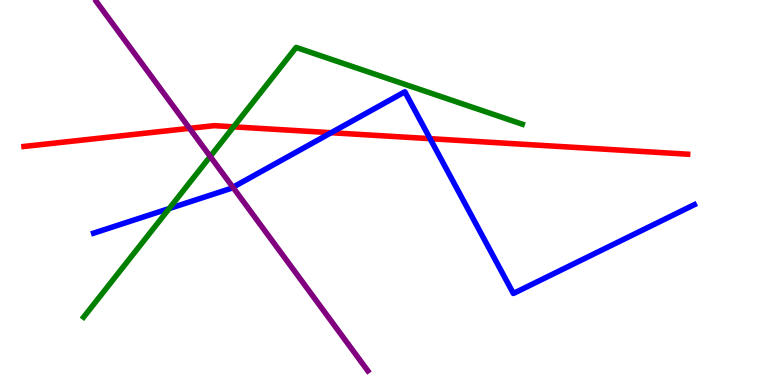[{'lines': ['blue', 'red'], 'intersections': [{'x': 4.27, 'y': 6.55}, {'x': 5.55, 'y': 6.4}]}, {'lines': ['green', 'red'], 'intersections': [{'x': 3.01, 'y': 6.71}]}, {'lines': ['purple', 'red'], 'intersections': [{'x': 2.45, 'y': 6.67}]}, {'lines': ['blue', 'green'], 'intersections': [{'x': 2.18, 'y': 4.58}]}, {'lines': ['blue', 'purple'], 'intersections': [{'x': 3.0, 'y': 5.14}]}, {'lines': ['green', 'purple'], 'intersections': [{'x': 2.71, 'y': 5.94}]}]